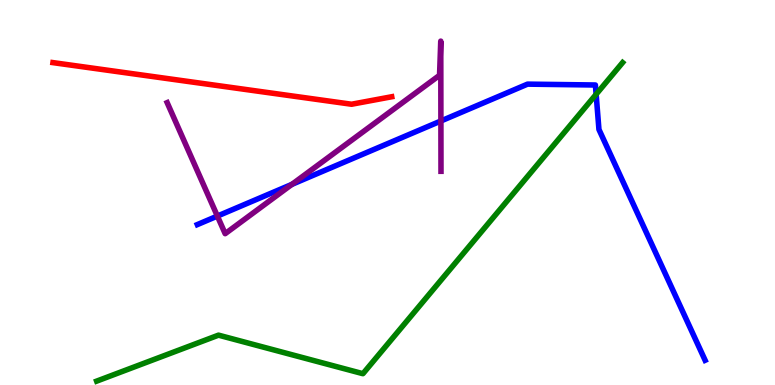[{'lines': ['blue', 'red'], 'intersections': []}, {'lines': ['green', 'red'], 'intersections': []}, {'lines': ['purple', 'red'], 'intersections': []}, {'lines': ['blue', 'green'], 'intersections': [{'x': 7.69, 'y': 7.55}]}, {'lines': ['blue', 'purple'], 'intersections': [{'x': 2.8, 'y': 4.39}, {'x': 3.77, 'y': 5.21}, {'x': 5.69, 'y': 6.86}]}, {'lines': ['green', 'purple'], 'intersections': []}]